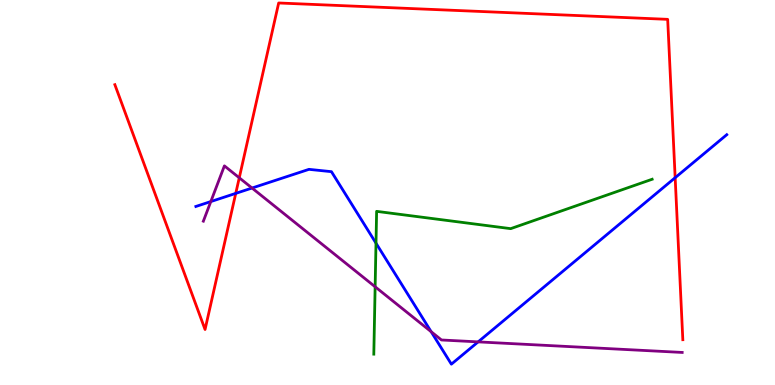[{'lines': ['blue', 'red'], 'intersections': [{'x': 3.04, 'y': 4.98}, {'x': 8.71, 'y': 5.38}]}, {'lines': ['green', 'red'], 'intersections': []}, {'lines': ['purple', 'red'], 'intersections': [{'x': 3.09, 'y': 5.38}]}, {'lines': ['blue', 'green'], 'intersections': [{'x': 4.85, 'y': 3.68}]}, {'lines': ['blue', 'purple'], 'intersections': [{'x': 2.72, 'y': 4.76}, {'x': 3.25, 'y': 5.12}, {'x': 5.56, 'y': 1.38}, {'x': 6.17, 'y': 1.12}]}, {'lines': ['green', 'purple'], 'intersections': [{'x': 4.84, 'y': 2.55}]}]